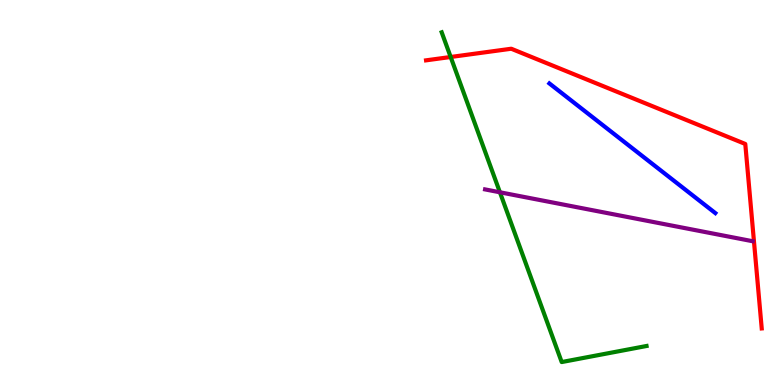[{'lines': ['blue', 'red'], 'intersections': []}, {'lines': ['green', 'red'], 'intersections': [{'x': 5.82, 'y': 8.52}]}, {'lines': ['purple', 'red'], 'intersections': []}, {'lines': ['blue', 'green'], 'intersections': []}, {'lines': ['blue', 'purple'], 'intersections': []}, {'lines': ['green', 'purple'], 'intersections': [{'x': 6.45, 'y': 5.01}]}]